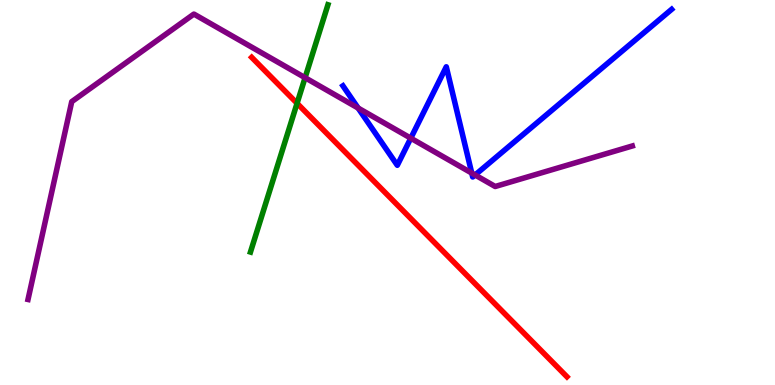[{'lines': ['blue', 'red'], 'intersections': []}, {'lines': ['green', 'red'], 'intersections': [{'x': 3.83, 'y': 7.32}]}, {'lines': ['purple', 'red'], 'intersections': []}, {'lines': ['blue', 'green'], 'intersections': []}, {'lines': ['blue', 'purple'], 'intersections': [{'x': 4.62, 'y': 7.19}, {'x': 5.3, 'y': 6.41}, {'x': 6.09, 'y': 5.5}, {'x': 6.13, 'y': 5.46}]}, {'lines': ['green', 'purple'], 'intersections': [{'x': 3.94, 'y': 7.98}]}]